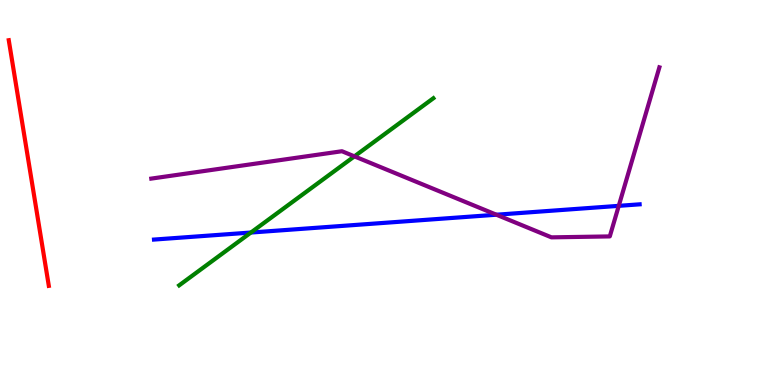[{'lines': ['blue', 'red'], 'intersections': []}, {'lines': ['green', 'red'], 'intersections': []}, {'lines': ['purple', 'red'], 'intersections': []}, {'lines': ['blue', 'green'], 'intersections': [{'x': 3.24, 'y': 3.96}]}, {'lines': ['blue', 'purple'], 'intersections': [{'x': 6.41, 'y': 4.42}, {'x': 7.98, 'y': 4.65}]}, {'lines': ['green', 'purple'], 'intersections': [{'x': 4.57, 'y': 5.94}]}]